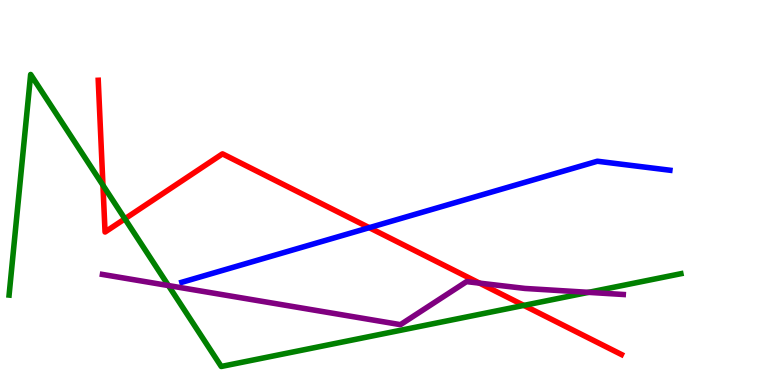[{'lines': ['blue', 'red'], 'intersections': [{'x': 4.76, 'y': 4.09}]}, {'lines': ['green', 'red'], 'intersections': [{'x': 1.33, 'y': 5.19}, {'x': 1.61, 'y': 4.32}, {'x': 6.76, 'y': 2.07}]}, {'lines': ['purple', 'red'], 'intersections': [{'x': 6.19, 'y': 2.65}]}, {'lines': ['blue', 'green'], 'intersections': []}, {'lines': ['blue', 'purple'], 'intersections': []}, {'lines': ['green', 'purple'], 'intersections': [{'x': 2.17, 'y': 2.58}, {'x': 7.59, 'y': 2.41}]}]